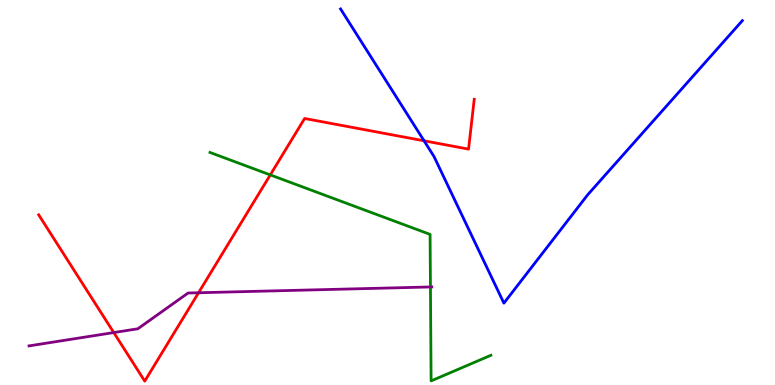[{'lines': ['blue', 'red'], 'intersections': [{'x': 5.47, 'y': 6.34}]}, {'lines': ['green', 'red'], 'intersections': [{'x': 3.49, 'y': 5.46}]}, {'lines': ['purple', 'red'], 'intersections': [{'x': 1.47, 'y': 1.36}, {'x': 2.56, 'y': 2.4}]}, {'lines': ['blue', 'green'], 'intersections': []}, {'lines': ['blue', 'purple'], 'intersections': []}, {'lines': ['green', 'purple'], 'intersections': [{'x': 5.55, 'y': 2.55}]}]